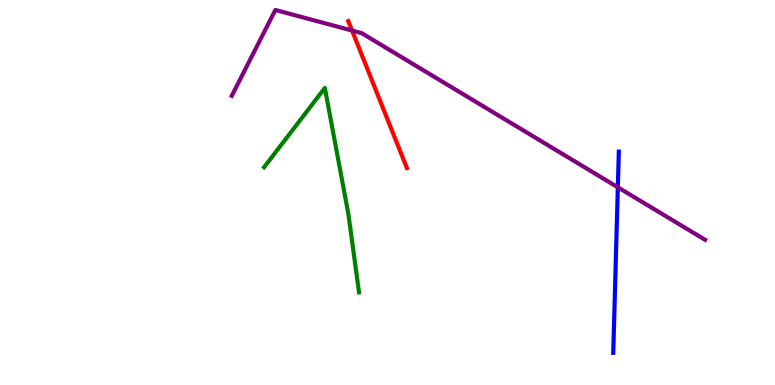[{'lines': ['blue', 'red'], 'intersections': []}, {'lines': ['green', 'red'], 'intersections': []}, {'lines': ['purple', 'red'], 'intersections': [{'x': 4.54, 'y': 9.21}]}, {'lines': ['blue', 'green'], 'intersections': []}, {'lines': ['blue', 'purple'], 'intersections': [{'x': 7.97, 'y': 5.14}]}, {'lines': ['green', 'purple'], 'intersections': []}]